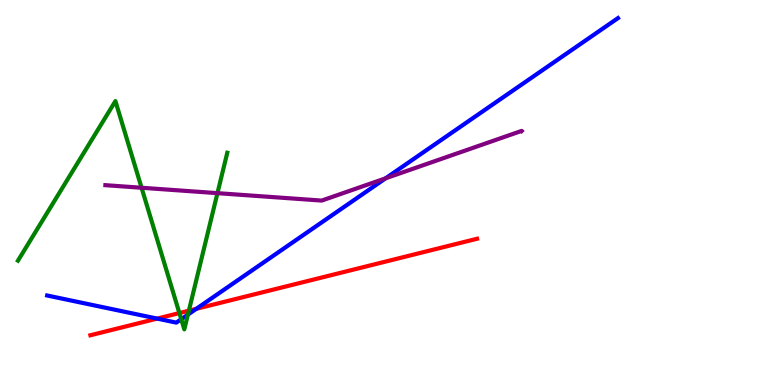[{'lines': ['blue', 'red'], 'intersections': [{'x': 2.03, 'y': 1.72}, {'x': 2.53, 'y': 1.98}]}, {'lines': ['green', 'red'], 'intersections': [{'x': 2.31, 'y': 1.87}, {'x': 2.44, 'y': 1.93}]}, {'lines': ['purple', 'red'], 'intersections': []}, {'lines': ['blue', 'green'], 'intersections': [{'x': 2.34, 'y': 1.71}, {'x': 2.42, 'y': 1.83}]}, {'lines': ['blue', 'purple'], 'intersections': [{'x': 4.98, 'y': 5.37}]}, {'lines': ['green', 'purple'], 'intersections': [{'x': 1.83, 'y': 5.12}, {'x': 2.81, 'y': 4.98}]}]